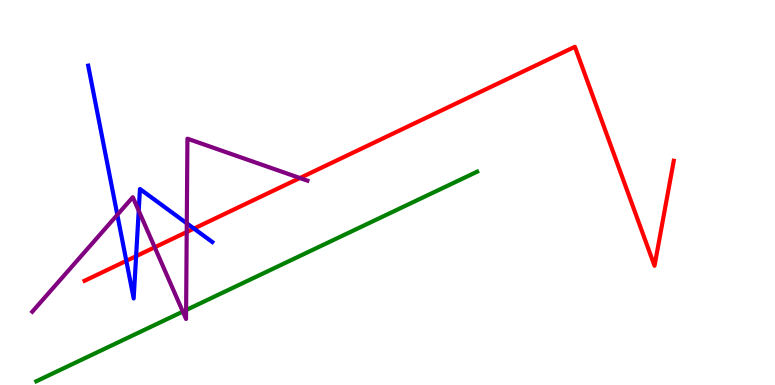[{'lines': ['blue', 'red'], 'intersections': [{'x': 1.63, 'y': 3.22}, {'x': 1.76, 'y': 3.35}, {'x': 2.5, 'y': 4.06}]}, {'lines': ['green', 'red'], 'intersections': []}, {'lines': ['purple', 'red'], 'intersections': [{'x': 2.0, 'y': 3.58}, {'x': 2.41, 'y': 3.97}, {'x': 3.87, 'y': 5.38}]}, {'lines': ['blue', 'green'], 'intersections': []}, {'lines': ['blue', 'purple'], 'intersections': [{'x': 1.51, 'y': 4.42}, {'x': 1.79, 'y': 4.53}, {'x': 2.41, 'y': 4.2}]}, {'lines': ['green', 'purple'], 'intersections': [{'x': 2.36, 'y': 1.91}, {'x': 2.4, 'y': 1.95}]}]